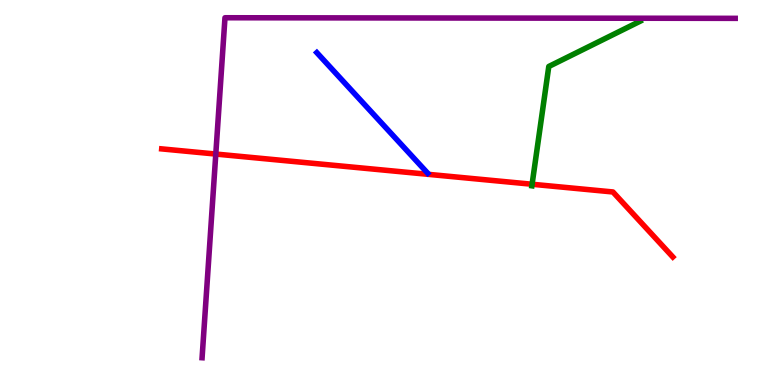[{'lines': ['blue', 'red'], 'intersections': []}, {'lines': ['green', 'red'], 'intersections': [{'x': 6.87, 'y': 5.21}]}, {'lines': ['purple', 'red'], 'intersections': [{'x': 2.78, 'y': 6.0}]}, {'lines': ['blue', 'green'], 'intersections': []}, {'lines': ['blue', 'purple'], 'intersections': []}, {'lines': ['green', 'purple'], 'intersections': []}]